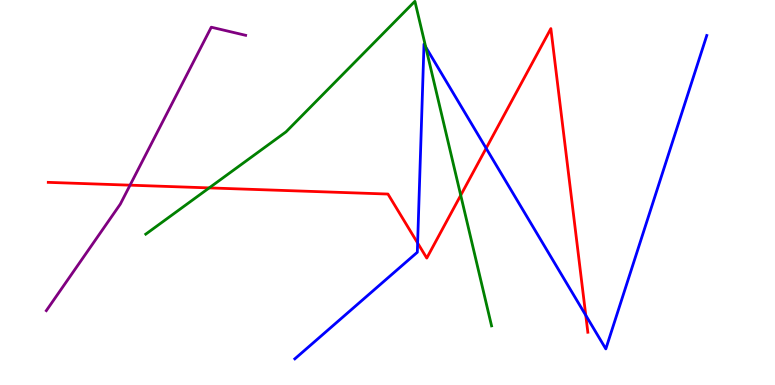[{'lines': ['blue', 'red'], 'intersections': [{'x': 5.39, 'y': 3.69}, {'x': 6.27, 'y': 6.15}, {'x': 7.56, 'y': 1.81}]}, {'lines': ['green', 'red'], 'intersections': [{'x': 2.7, 'y': 5.12}, {'x': 5.94, 'y': 4.93}]}, {'lines': ['purple', 'red'], 'intersections': [{'x': 1.68, 'y': 5.19}]}, {'lines': ['blue', 'green'], 'intersections': [{'x': 5.49, 'y': 8.78}]}, {'lines': ['blue', 'purple'], 'intersections': []}, {'lines': ['green', 'purple'], 'intersections': []}]